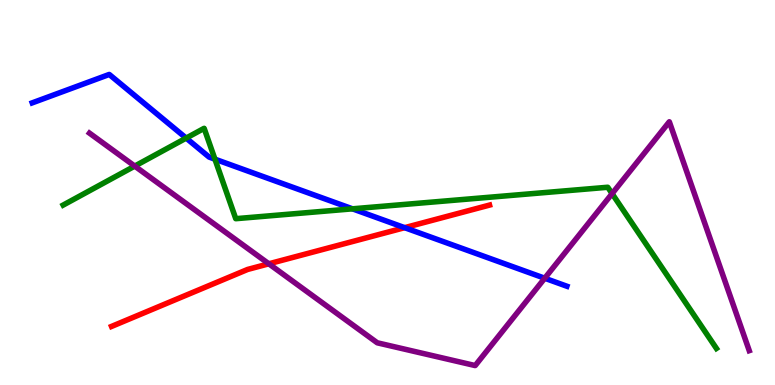[{'lines': ['blue', 'red'], 'intersections': [{'x': 5.22, 'y': 4.09}]}, {'lines': ['green', 'red'], 'intersections': []}, {'lines': ['purple', 'red'], 'intersections': [{'x': 3.47, 'y': 3.15}]}, {'lines': ['blue', 'green'], 'intersections': [{'x': 2.4, 'y': 6.41}, {'x': 2.77, 'y': 5.87}, {'x': 4.55, 'y': 4.58}]}, {'lines': ['blue', 'purple'], 'intersections': [{'x': 7.03, 'y': 2.77}]}, {'lines': ['green', 'purple'], 'intersections': [{'x': 1.74, 'y': 5.69}, {'x': 7.9, 'y': 4.97}]}]